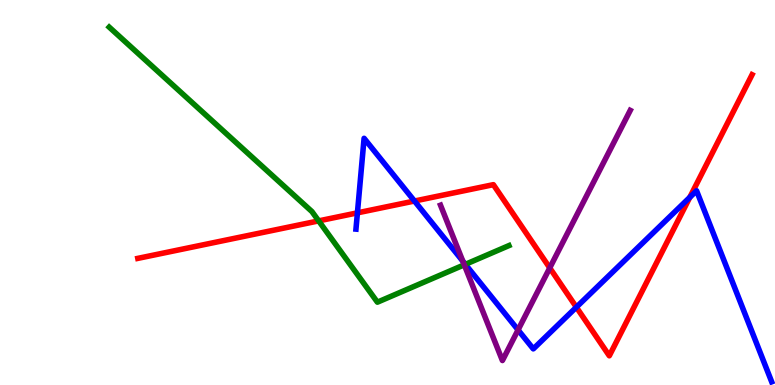[{'lines': ['blue', 'red'], 'intersections': [{'x': 4.61, 'y': 4.47}, {'x': 5.35, 'y': 4.78}, {'x': 7.44, 'y': 2.02}, {'x': 8.9, 'y': 4.87}]}, {'lines': ['green', 'red'], 'intersections': [{'x': 4.11, 'y': 4.26}]}, {'lines': ['purple', 'red'], 'intersections': [{'x': 7.09, 'y': 3.04}]}, {'lines': ['blue', 'green'], 'intersections': [{'x': 6.0, 'y': 3.13}]}, {'lines': ['blue', 'purple'], 'intersections': [{'x': 5.97, 'y': 3.22}, {'x': 6.68, 'y': 1.43}]}, {'lines': ['green', 'purple'], 'intersections': [{'x': 5.99, 'y': 3.12}]}]